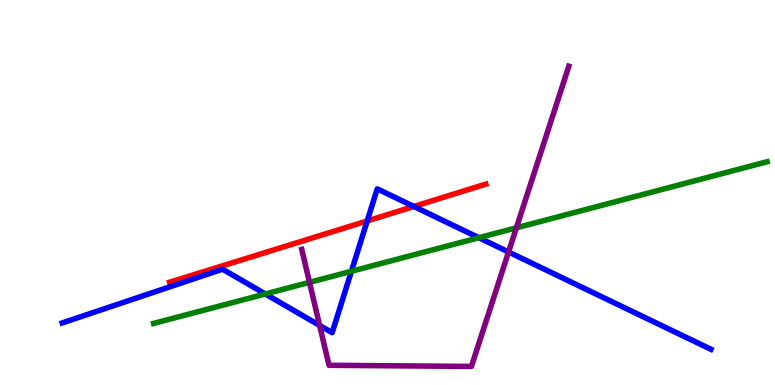[{'lines': ['blue', 'red'], 'intersections': [{'x': 4.74, 'y': 4.26}, {'x': 5.34, 'y': 4.64}]}, {'lines': ['green', 'red'], 'intersections': []}, {'lines': ['purple', 'red'], 'intersections': []}, {'lines': ['blue', 'green'], 'intersections': [{'x': 3.42, 'y': 2.36}, {'x': 4.53, 'y': 2.95}, {'x': 6.18, 'y': 3.83}]}, {'lines': ['blue', 'purple'], 'intersections': [{'x': 4.12, 'y': 1.55}, {'x': 6.56, 'y': 3.45}]}, {'lines': ['green', 'purple'], 'intersections': [{'x': 3.99, 'y': 2.67}, {'x': 6.66, 'y': 4.08}]}]